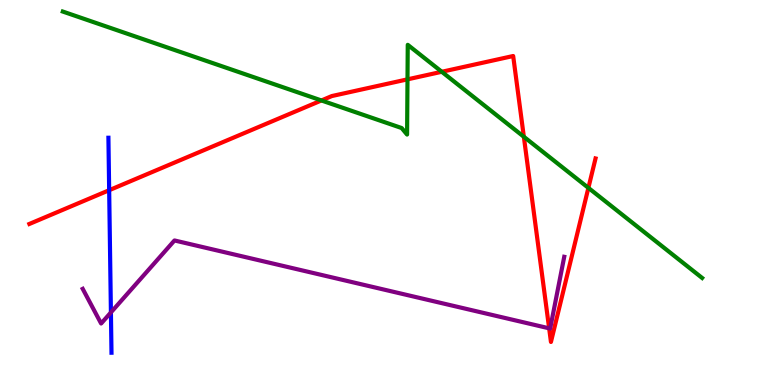[{'lines': ['blue', 'red'], 'intersections': [{'x': 1.41, 'y': 5.06}]}, {'lines': ['green', 'red'], 'intersections': [{'x': 4.15, 'y': 7.39}, {'x': 5.26, 'y': 7.94}, {'x': 5.7, 'y': 8.14}, {'x': 6.76, 'y': 6.45}, {'x': 7.59, 'y': 5.12}]}, {'lines': ['purple', 'red'], 'intersections': [{'x': 7.09, 'y': 1.47}]}, {'lines': ['blue', 'green'], 'intersections': []}, {'lines': ['blue', 'purple'], 'intersections': [{'x': 1.43, 'y': 1.88}]}, {'lines': ['green', 'purple'], 'intersections': []}]